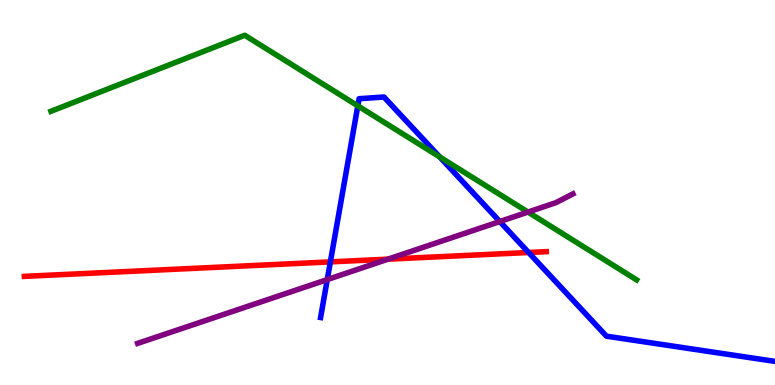[{'lines': ['blue', 'red'], 'intersections': [{'x': 4.26, 'y': 3.2}, {'x': 6.82, 'y': 3.44}]}, {'lines': ['green', 'red'], 'intersections': []}, {'lines': ['purple', 'red'], 'intersections': [{'x': 5.01, 'y': 3.27}]}, {'lines': ['blue', 'green'], 'intersections': [{'x': 4.62, 'y': 7.25}, {'x': 5.67, 'y': 5.92}]}, {'lines': ['blue', 'purple'], 'intersections': [{'x': 4.22, 'y': 2.74}, {'x': 6.45, 'y': 4.25}]}, {'lines': ['green', 'purple'], 'intersections': [{'x': 6.81, 'y': 4.49}]}]